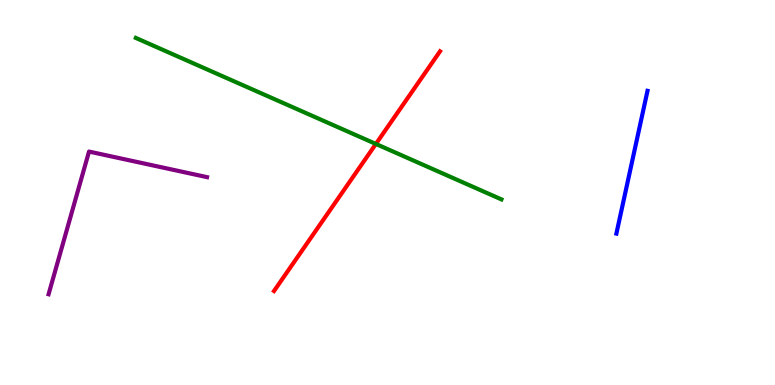[{'lines': ['blue', 'red'], 'intersections': []}, {'lines': ['green', 'red'], 'intersections': [{'x': 4.85, 'y': 6.26}]}, {'lines': ['purple', 'red'], 'intersections': []}, {'lines': ['blue', 'green'], 'intersections': []}, {'lines': ['blue', 'purple'], 'intersections': []}, {'lines': ['green', 'purple'], 'intersections': []}]